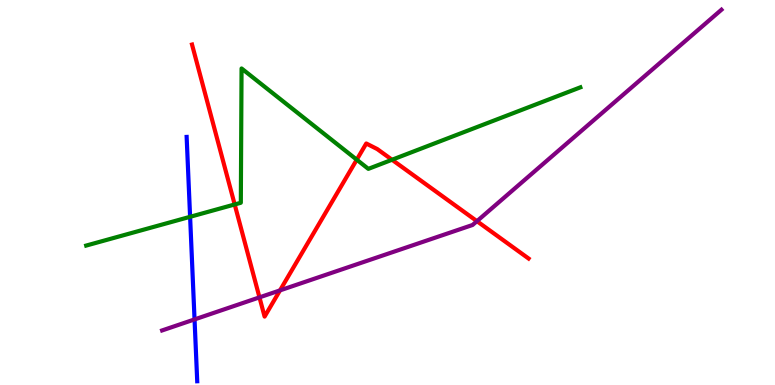[{'lines': ['blue', 'red'], 'intersections': []}, {'lines': ['green', 'red'], 'intersections': [{'x': 3.03, 'y': 4.69}, {'x': 4.6, 'y': 5.85}, {'x': 5.06, 'y': 5.85}]}, {'lines': ['purple', 'red'], 'intersections': [{'x': 3.35, 'y': 2.28}, {'x': 3.61, 'y': 2.46}, {'x': 6.15, 'y': 4.26}]}, {'lines': ['blue', 'green'], 'intersections': [{'x': 2.45, 'y': 4.37}]}, {'lines': ['blue', 'purple'], 'intersections': [{'x': 2.51, 'y': 1.7}]}, {'lines': ['green', 'purple'], 'intersections': []}]